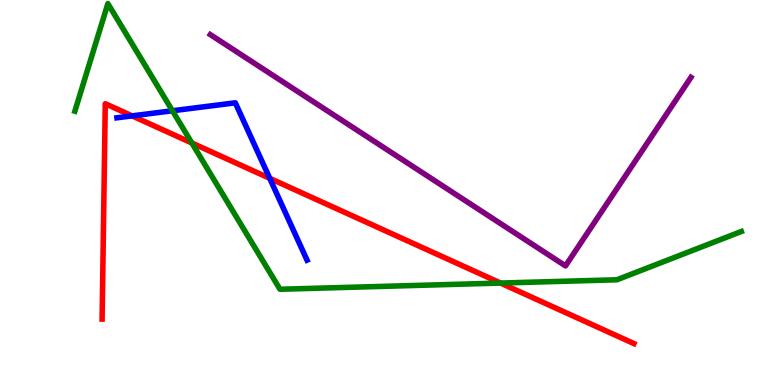[{'lines': ['blue', 'red'], 'intersections': [{'x': 1.7, 'y': 6.99}, {'x': 3.48, 'y': 5.37}]}, {'lines': ['green', 'red'], 'intersections': [{'x': 2.48, 'y': 6.29}, {'x': 6.46, 'y': 2.65}]}, {'lines': ['purple', 'red'], 'intersections': []}, {'lines': ['blue', 'green'], 'intersections': [{'x': 2.23, 'y': 7.12}]}, {'lines': ['blue', 'purple'], 'intersections': []}, {'lines': ['green', 'purple'], 'intersections': []}]